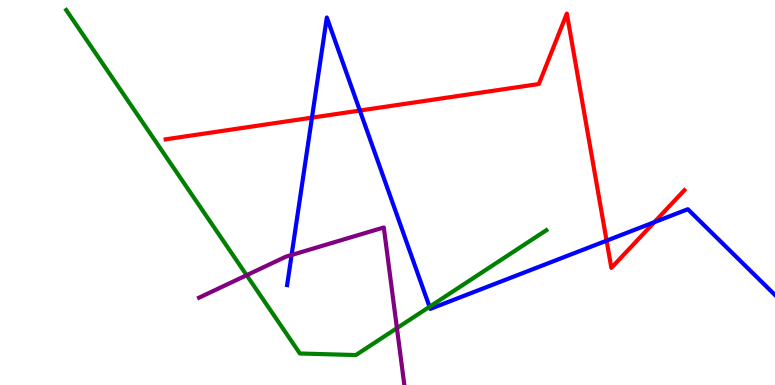[{'lines': ['blue', 'red'], 'intersections': [{'x': 4.03, 'y': 6.94}, {'x': 4.64, 'y': 7.13}, {'x': 7.83, 'y': 3.75}, {'x': 8.44, 'y': 4.23}]}, {'lines': ['green', 'red'], 'intersections': []}, {'lines': ['purple', 'red'], 'intersections': []}, {'lines': ['blue', 'green'], 'intersections': [{'x': 5.54, 'y': 2.03}]}, {'lines': ['blue', 'purple'], 'intersections': [{'x': 3.76, 'y': 3.38}]}, {'lines': ['green', 'purple'], 'intersections': [{'x': 3.18, 'y': 2.85}, {'x': 5.12, 'y': 1.48}]}]